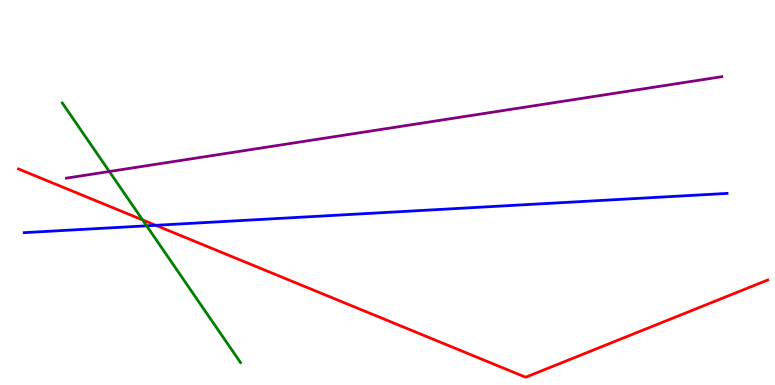[{'lines': ['blue', 'red'], 'intersections': [{'x': 2.01, 'y': 4.15}]}, {'lines': ['green', 'red'], 'intersections': [{'x': 1.84, 'y': 4.29}]}, {'lines': ['purple', 'red'], 'intersections': []}, {'lines': ['blue', 'green'], 'intersections': [{'x': 1.89, 'y': 4.13}]}, {'lines': ['blue', 'purple'], 'intersections': []}, {'lines': ['green', 'purple'], 'intersections': [{'x': 1.41, 'y': 5.55}]}]